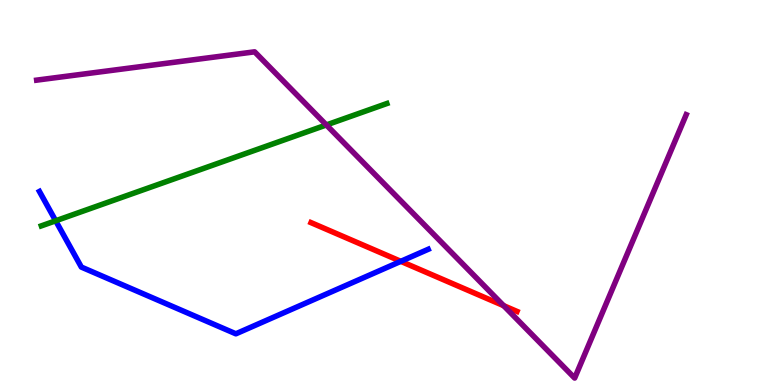[{'lines': ['blue', 'red'], 'intersections': [{'x': 5.17, 'y': 3.21}]}, {'lines': ['green', 'red'], 'intersections': []}, {'lines': ['purple', 'red'], 'intersections': [{'x': 6.5, 'y': 2.06}]}, {'lines': ['blue', 'green'], 'intersections': [{'x': 0.719, 'y': 4.27}]}, {'lines': ['blue', 'purple'], 'intersections': []}, {'lines': ['green', 'purple'], 'intersections': [{'x': 4.21, 'y': 6.75}]}]